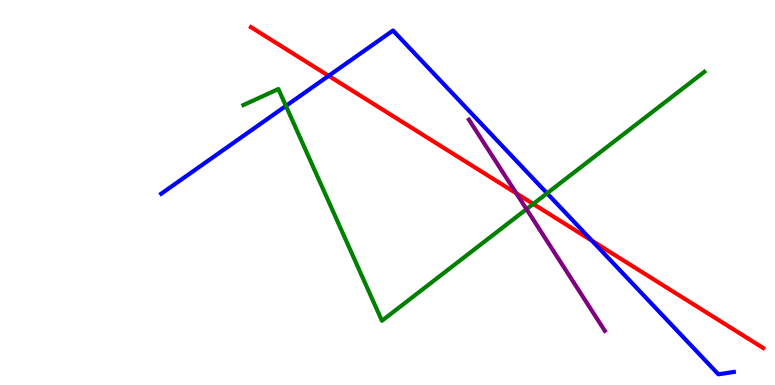[{'lines': ['blue', 'red'], 'intersections': [{'x': 4.24, 'y': 8.03}, {'x': 7.64, 'y': 3.75}]}, {'lines': ['green', 'red'], 'intersections': [{'x': 6.88, 'y': 4.7}]}, {'lines': ['purple', 'red'], 'intersections': [{'x': 6.66, 'y': 4.98}]}, {'lines': ['blue', 'green'], 'intersections': [{'x': 3.69, 'y': 7.25}, {'x': 7.06, 'y': 4.98}]}, {'lines': ['blue', 'purple'], 'intersections': []}, {'lines': ['green', 'purple'], 'intersections': [{'x': 6.79, 'y': 4.57}]}]